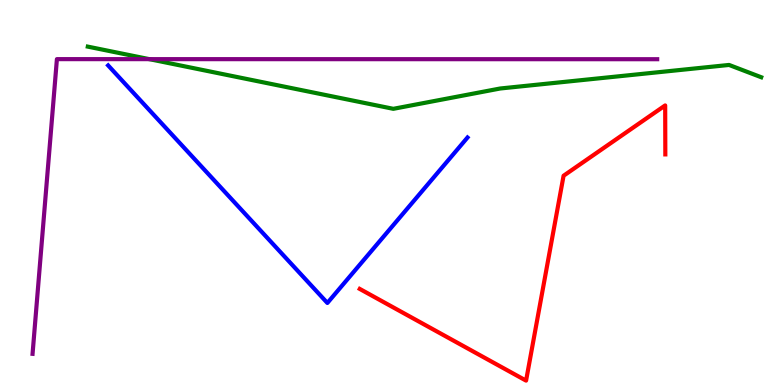[{'lines': ['blue', 'red'], 'intersections': []}, {'lines': ['green', 'red'], 'intersections': []}, {'lines': ['purple', 'red'], 'intersections': []}, {'lines': ['blue', 'green'], 'intersections': []}, {'lines': ['blue', 'purple'], 'intersections': []}, {'lines': ['green', 'purple'], 'intersections': [{'x': 1.93, 'y': 8.46}]}]